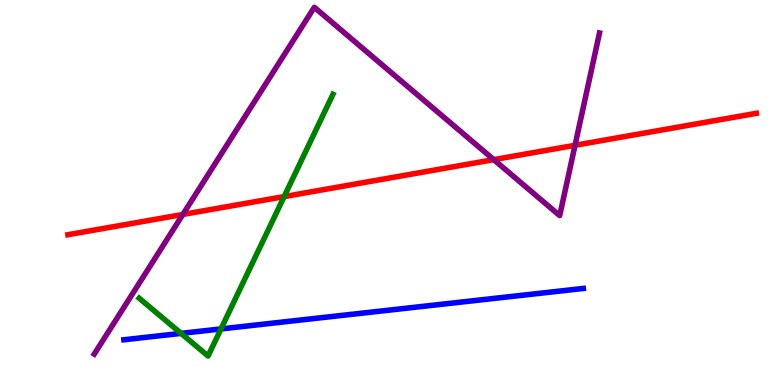[{'lines': ['blue', 'red'], 'intersections': []}, {'lines': ['green', 'red'], 'intersections': [{'x': 3.67, 'y': 4.89}]}, {'lines': ['purple', 'red'], 'intersections': [{'x': 2.36, 'y': 4.43}, {'x': 6.37, 'y': 5.85}, {'x': 7.42, 'y': 6.23}]}, {'lines': ['blue', 'green'], 'intersections': [{'x': 2.34, 'y': 1.34}, {'x': 2.85, 'y': 1.46}]}, {'lines': ['blue', 'purple'], 'intersections': []}, {'lines': ['green', 'purple'], 'intersections': []}]